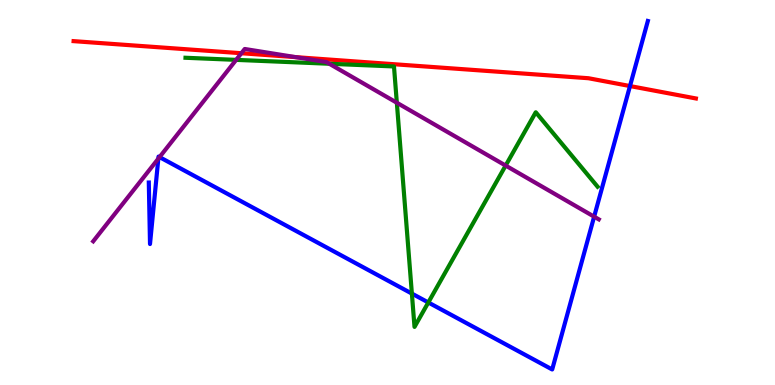[{'lines': ['blue', 'red'], 'intersections': [{'x': 8.13, 'y': 7.76}]}, {'lines': ['green', 'red'], 'intersections': []}, {'lines': ['purple', 'red'], 'intersections': [{'x': 3.11, 'y': 8.62}, {'x': 3.82, 'y': 8.52}]}, {'lines': ['blue', 'green'], 'intersections': [{'x': 5.31, 'y': 2.37}, {'x': 5.53, 'y': 2.14}]}, {'lines': ['blue', 'purple'], 'intersections': [{'x': 2.04, 'y': 5.88}, {'x': 2.06, 'y': 5.92}, {'x': 7.67, 'y': 4.37}]}, {'lines': ['green', 'purple'], 'intersections': [{'x': 3.05, 'y': 8.44}, {'x': 4.25, 'y': 8.34}, {'x': 5.12, 'y': 7.33}, {'x': 6.52, 'y': 5.7}]}]